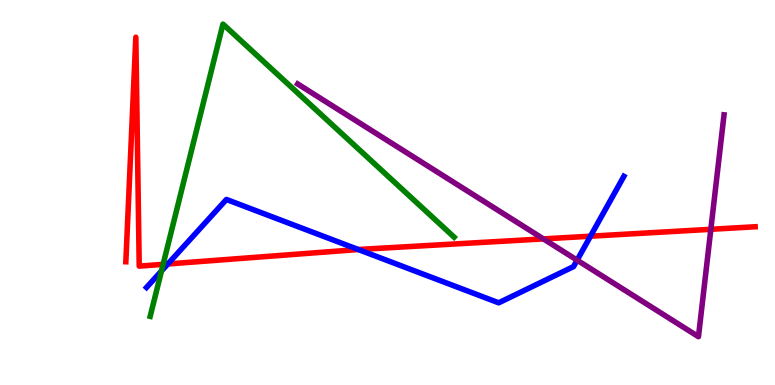[{'lines': ['blue', 'red'], 'intersections': [{'x': 2.17, 'y': 3.14}, {'x': 4.62, 'y': 3.52}, {'x': 7.62, 'y': 3.86}]}, {'lines': ['green', 'red'], 'intersections': [{'x': 2.11, 'y': 3.13}]}, {'lines': ['purple', 'red'], 'intersections': [{'x': 7.01, 'y': 3.79}, {'x': 9.17, 'y': 4.04}]}, {'lines': ['blue', 'green'], 'intersections': [{'x': 2.08, 'y': 2.96}]}, {'lines': ['blue', 'purple'], 'intersections': [{'x': 7.45, 'y': 3.24}]}, {'lines': ['green', 'purple'], 'intersections': []}]